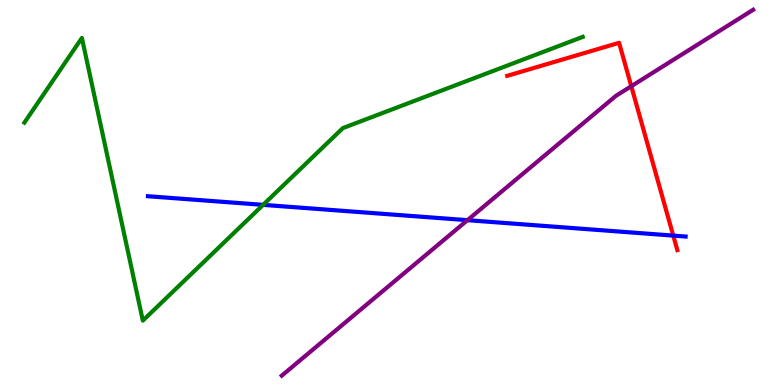[{'lines': ['blue', 'red'], 'intersections': [{'x': 8.69, 'y': 3.88}]}, {'lines': ['green', 'red'], 'intersections': []}, {'lines': ['purple', 'red'], 'intersections': [{'x': 8.15, 'y': 7.76}]}, {'lines': ['blue', 'green'], 'intersections': [{'x': 3.39, 'y': 4.68}]}, {'lines': ['blue', 'purple'], 'intersections': [{'x': 6.03, 'y': 4.28}]}, {'lines': ['green', 'purple'], 'intersections': []}]